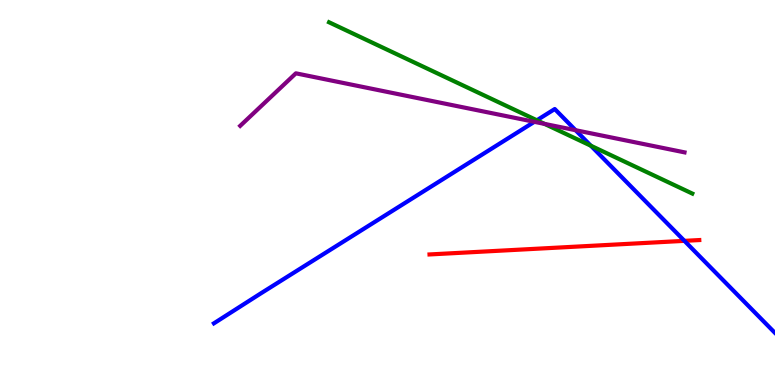[{'lines': ['blue', 'red'], 'intersections': [{'x': 8.83, 'y': 3.74}]}, {'lines': ['green', 'red'], 'intersections': []}, {'lines': ['purple', 'red'], 'intersections': []}, {'lines': ['blue', 'green'], 'intersections': [{'x': 6.93, 'y': 6.88}, {'x': 7.62, 'y': 6.22}]}, {'lines': ['blue', 'purple'], 'intersections': [{'x': 6.9, 'y': 6.84}, {'x': 7.43, 'y': 6.62}]}, {'lines': ['green', 'purple'], 'intersections': [{'x': 7.03, 'y': 6.78}]}]